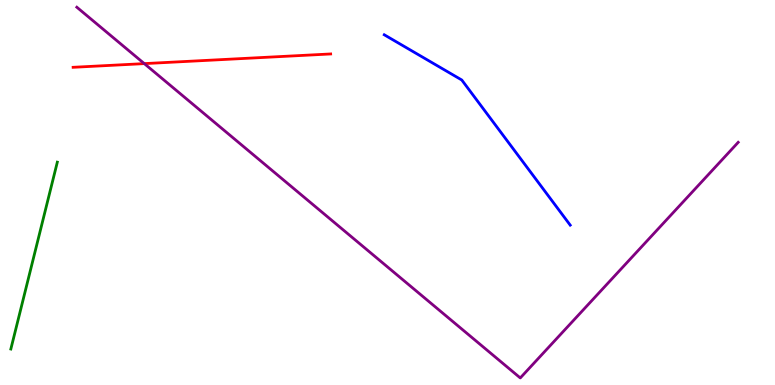[{'lines': ['blue', 'red'], 'intersections': []}, {'lines': ['green', 'red'], 'intersections': []}, {'lines': ['purple', 'red'], 'intersections': [{'x': 1.86, 'y': 8.35}]}, {'lines': ['blue', 'green'], 'intersections': []}, {'lines': ['blue', 'purple'], 'intersections': []}, {'lines': ['green', 'purple'], 'intersections': []}]